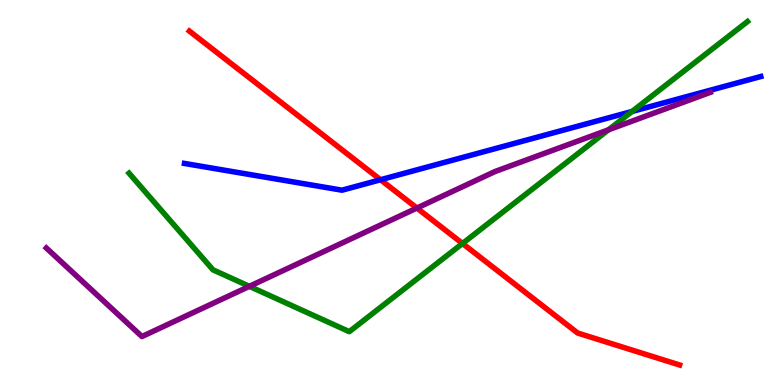[{'lines': ['blue', 'red'], 'intersections': [{'x': 4.91, 'y': 5.33}]}, {'lines': ['green', 'red'], 'intersections': [{'x': 5.97, 'y': 3.68}]}, {'lines': ['purple', 'red'], 'intersections': [{'x': 5.38, 'y': 4.6}]}, {'lines': ['blue', 'green'], 'intersections': [{'x': 8.16, 'y': 7.1}]}, {'lines': ['blue', 'purple'], 'intersections': []}, {'lines': ['green', 'purple'], 'intersections': [{'x': 3.22, 'y': 2.56}, {'x': 7.85, 'y': 6.63}]}]